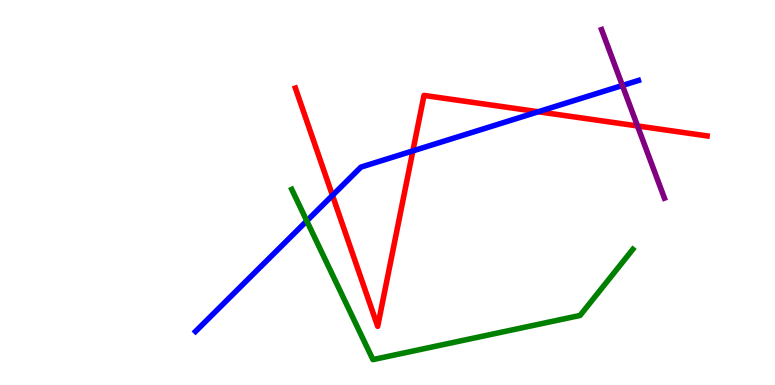[{'lines': ['blue', 'red'], 'intersections': [{'x': 4.29, 'y': 4.92}, {'x': 5.33, 'y': 6.08}, {'x': 6.95, 'y': 7.1}]}, {'lines': ['green', 'red'], 'intersections': []}, {'lines': ['purple', 'red'], 'intersections': [{'x': 8.23, 'y': 6.73}]}, {'lines': ['blue', 'green'], 'intersections': [{'x': 3.96, 'y': 4.26}]}, {'lines': ['blue', 'purple'], 'intersections': [{'x': 8.03, 'y': 7.78}]}, {'lines': ['green', 'purple'], 'intersections': []}]